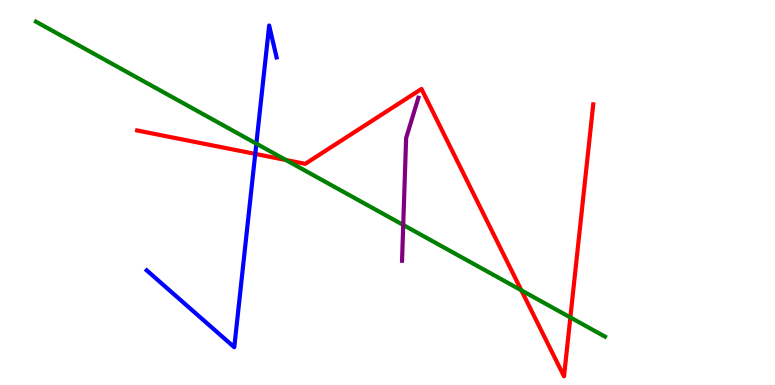[{'lines': ['blue', 'red'], 'intersections': [{'x': 3.29, 'y': 6.0}]}, {'lines': ['green', 'red'], 'intersections': [{'x': 3.69, 'y': 5.84}, {'x': 6.73, 'y': 2.46}, {'x': 7.36, 'y': 1.75}]}, {'lines': ['purple', 'red'], 'intersections': []}, {'lines': ['blue', 'green'], 'intersections': [{'x': 3.31, 'y': 6.27}]}, {'lines': ['blue', 'purple'], 'intersections': []}, {'lines': ['green', 'purple'], 'intersections': [{'x': 5.2, 'y': 4.16}]}]